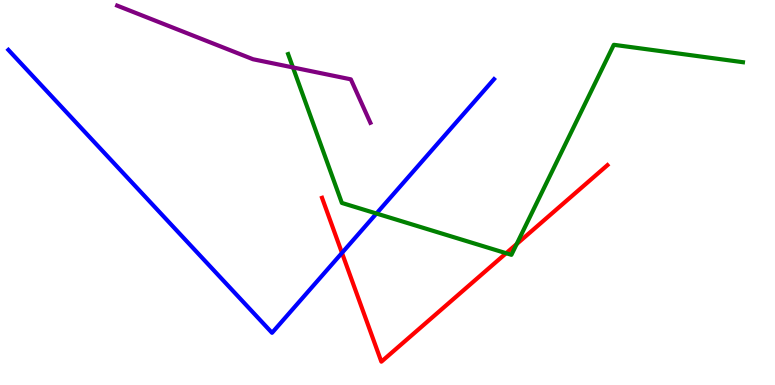[{'lines': ['blue', 'red'], 'intersections': [{'x': 4.41, 'y': 3.43}]}, {'lines': ['green', 'red'], 'intersections': [{'x': 6.53, 'y': 3.42}, {'x': 6.67, 'y': 3.66}]}, {'lines': ['purple', 'red'], 'intersections': []}, {'lines': ['blue', 'green'], 'intersections': [{'x': 4.86, 'y': 4.45}]}, {'lines': ['blue', 'purple'], 'intersections': []}, {'lines': ['green', 'purple'], 'intersections': [{'x': 3.78, 'y': 8.25}]}]